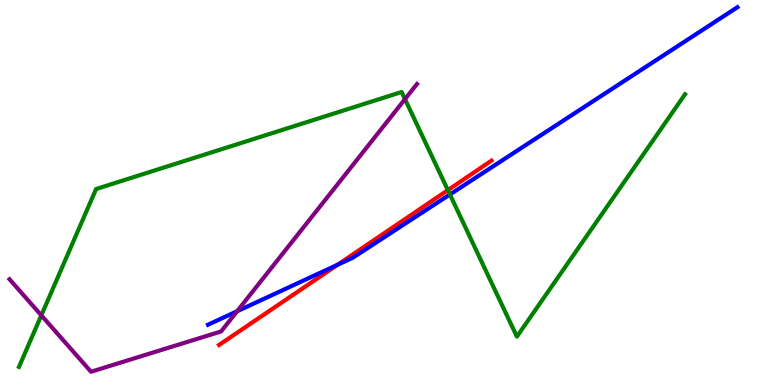[{'lines': ['blue', 'red'], 'intersections': [{'x': 4.36, 'y': 3.12}]}, {'lines': ['green', 'red'], 'intersections': [{'x': 5.78, 'y': 5.06}]}, {'lines': ['purple', 'red'], 'intersections': []}, {'lines': ['blue', 'green'], 'intersections': [{'x': 5.81, 'y': 4.95}]}, {'lines': ['blue', 'purple'], 'intersections': [{'x': 3.06, 'y': 1.92}]}, {'lines': ['green', 'purple'], 'intersections': [{'x': 0.533, 'y': 1.81}, {'x': 5.23, 'y': 7.42}]}]